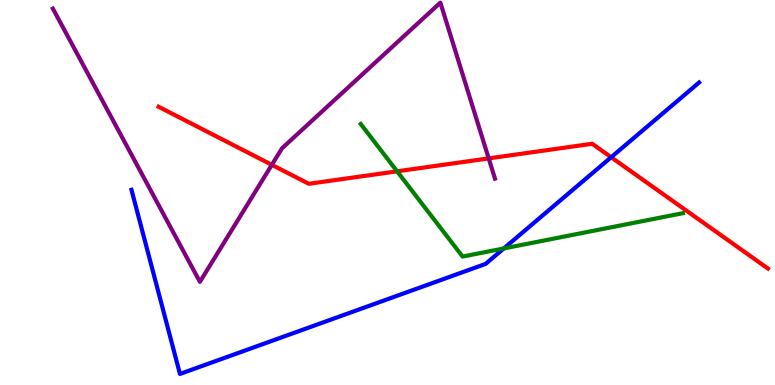[{'lines': ['blue', 'red'], 'intersections': [{'x': 7.89, 'y': 5.92}]}, {'lines': ['green', 'red'], 'intersections': [{'x': 5.12, 'y': 5.55}]}, {'lines': ['purple', 'red'], 'intersections': [{'x': 3.51, 'y': 5.72}, {'x': 6.31, 'y': 5.89}]}, {'lines': ['blue', 'green'], 'intersections': [{'x': 6.5, 'y': 3.55}]}, {'lines': ['blue', 'purple'], 'intersections': []}, {'lines': ['green', 'purple'], 'intersections': []}]